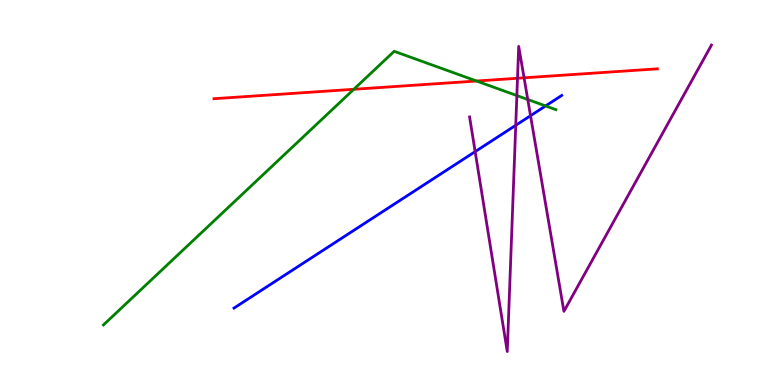[{'lines': ['blue', 'red'], 'intersections': []}, {'lines': ['green', 'red'], 'intersections': [{'x': 4.57, 'y': 7.68}, {'x': 6.15, 'y': 7.9}]}, {'lines': ['purple', 'red'], 'intersections': [{'x': 6.68, 'y': 7.97}, {'x': 6.76, 'y': 7.98}]}, {'lines': ['blue', 'green'], 'intersections': [{'x': 7.04, 'y': 7.25}]}, {'lines': ['blue', 'purple'], 'intersections': [{'x': 6.13, 'y': 6.06}, {'x': 6.65, 'y': 6.75}, {'x': 6.85, 'y': 6.99}]}, {'lines': ['green', 'purple'], 'intersections': [{'x': 6.67, 'y': 7.52}, {'x': 6.81, 'y': 7.42}]}]